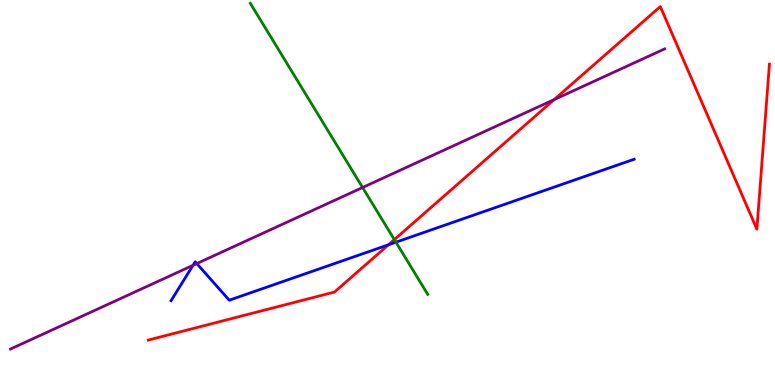[{'lines': ['blue', 'red'], 'intersections': [{'x': 5.01, 'y': 3.64}]}, {'lines': ['green', 'red'], 'intersections': [{'x': 5.09, 'y': 3.78}]}, {'lines': ['purple', 'red'], 'intersections': [{'x': 7.15, 'y': 7.41}]}, {'lines': ['blue', 'green'], 'intersections': [{'x': 5.11, 'y': 3.71}]}, {'lines': ['blue', 'purple'], 'intersections': [{'x': 2.49, 'y': 3.11}, {'x': 2.54, 'y': 3.15}]}, {'lines': ['green', 'purple'], 'intersections': [{'x': 4.68, 'y': 5.13}]}]